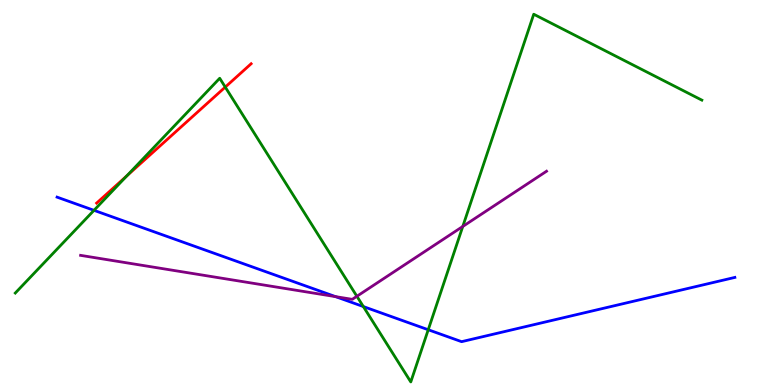[{'lines': ['blue', 'red'], 'intersections': []}, {'lines': ['green', 'red'], 'intersections': [{'x': 1.64, 'y': 5.43}, {'x': 2.91, 'y': 7.74}]}, {'lines': ['purple', 'red'], 'intersections': []}, {'lines': ['blue', 'green'], 'intersections': [{'x': 1.21, 'y': 4.54}, {'x': 4.69, 'y': 2.04}, {'x': 5.53, 'y': 1.44}]}, {'lines': ['blue', 'purple'], 'intersections': [{'x': 4.33, 'y': 2.3}]}, {'lines': ['green', 'purple'], 'intersections': [{'x': 4.6, 'y': 2.3}, {'x': 5.97, 'y': 4.12}]}]